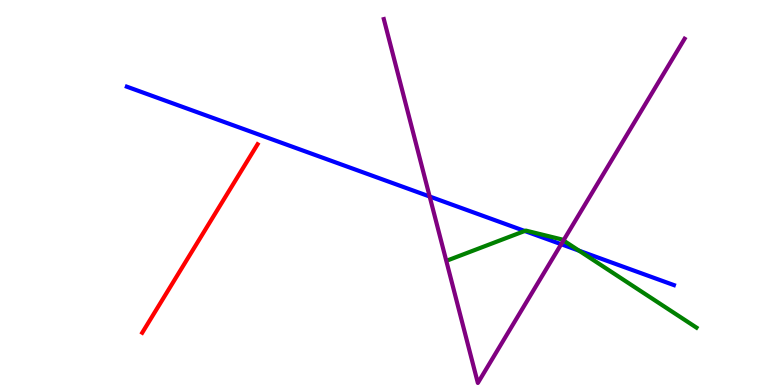[{'lines': ['blue', 'red'], 'intersections': []}, {'lines': ['green', 'red'], 'intersections': []}, {'lines': ['purple', 'red'], 'intersections': []}, {'lines': ['blue', 'green'], 'intersections': [{'x': 6.77, 'y': 4.0}, {'x': 7.47, 'y': 3.49}]}, {'lines': ['blue', 'purple'], 'intersections': [{'x': 5.54, 'y': 4.9}, {'x': 7.24, 'y': 3.66}]}, {'lines': ['green', 'purple'], 'intersections': [{'x': 7.27, 'y': 3.75}]}]